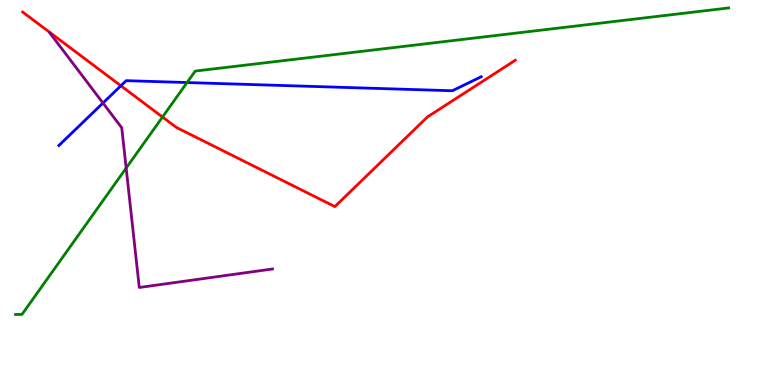[{'lines': ['blue', 'red'], 'intersections': [{'x': 1.56, 'y': 7.77}]}, {'lines': ['green', 'red'], 'intersections': [{'x': 2.1, 'y': 6.96}]}, {'lines': ['purple', 'red'], 'intersections': []}, {'lines': ['blue', 'green'], 'intersections': [{'x': 2.41, 'y': 7.86}]}, {'lines': ['blue', 'purple'], 'intersections': [{'x': 1.33, 'y': 7.32}]}, {'lines': ['green', 'purple'], 'intersections': [{'x': 1.63, 'y': 5.63}]}]